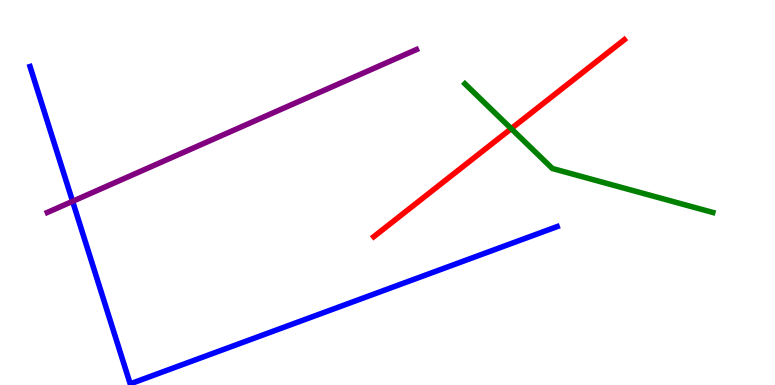[{'lines': ['blue', 'red'], 'intersections': []}, {'lines': ['green', 'red'], 'intersections': [{'x': 6.6, 'y': 6.66}]}, {'lines': ['purple', 'red'], 'intersections': []}, {'lines': ['blue', 'green'], 'intersections': []}, {'lines': ['blue', 'purple'], 'intersections': [{'x': 0.937, 'y': 4.77}]}, {'lines': ['green', 'purple'], 'intersections': []}]